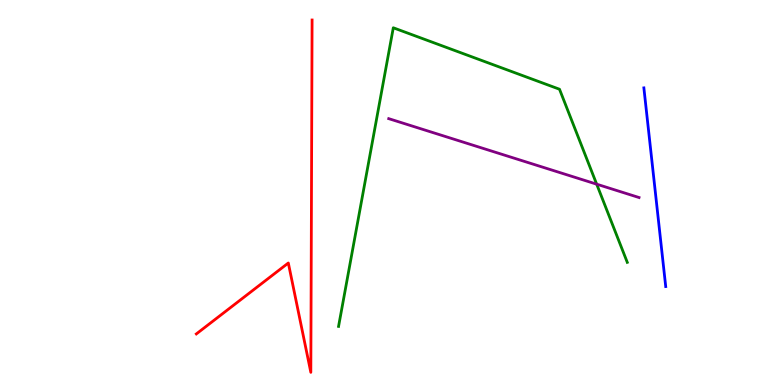[{'lines': ['blue', 'red'], 'intersections': []}, {'lines': ['green', 'red'], 'intersections': []}, {'lines': ['purple', 'red'], 'intersections': []}, {'lines': ['blue', 'green'], 'intersections': []}, {'lines': ['blue', 'purple'], 'intersections': []}, {'lines': ['green', 'purple'], 'intersections': [{'x': 7.7, 'y': 5.22}]}]